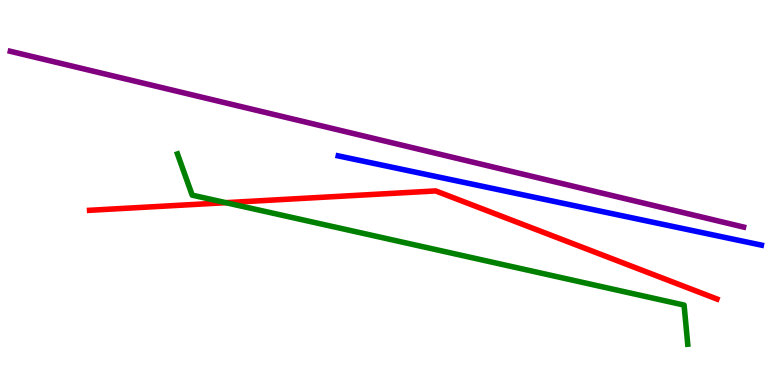[{'lines': ['blue', 'red'], 'intersections': []}, {'lines': ['green', 'red'], 'intersections': [{'x': 2.91, 'y': 4.74}]}, {'lines': ['purple', 'red'], 'intersections': []}, {'lines': ['blue', 'green'], 'intersections': []}, {'lines': ['blue', 'purple'], 'intersections': []}, {'lines': ['green', 'purple'], 'intersections': []}]